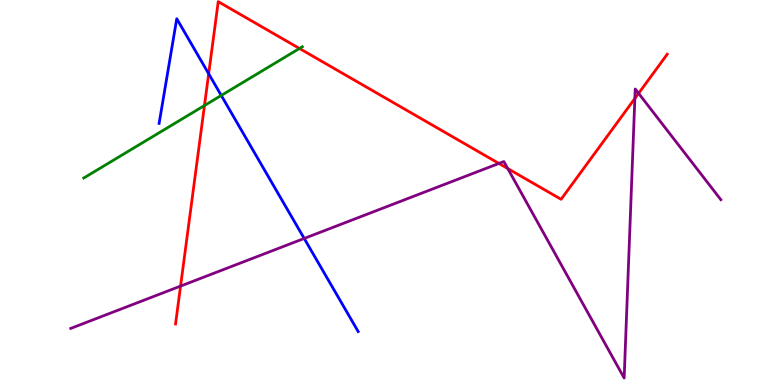[{'lines': ['blue', 'red'], 'intersections': [{'x': 2.69, 'y': 8.08}]}, {'lines': ['green', 'red'], 'intersections': [{'x': 2.64, 'y': 7.26}, {'x': 3.86, 'y': 8.74}]}, {'lines': ['purple', 'red'], 'intersections': [{'x': 2.33, 'y': 2.57}, {'x': 6.44, 'y': 5.75}, {'x': 6.55, 'y': 5.62}, {'x': 8.19, 'y': 7.44}, {'x': 8.24, 'y': 7.58}]}, {'lines': ['blue', 'green'], 'intersections': [{'x': 2.85, 'y': 7.52}]}, {'lines': ['blue', 'purple'], 'intersections': [{'x': 3.93, 'y': 3.81}]}, {'lines': ['green', 'purple'], 'intersections': []}]